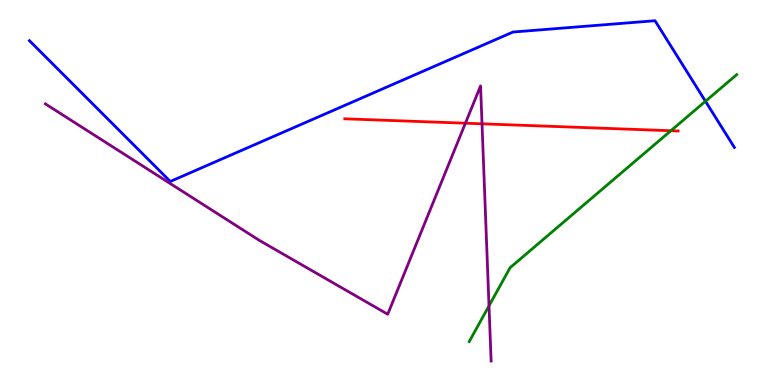[{'lines': ['blue', 'red'], 'intersections': []}, {'lines': ['green', 'red'], 'intersections': [{'x': 8.66, 'y': 6.6}]}, {'lines': ['purple', 'red'], 'intersections': [{'x': 6.01, 'y': 6.8}, {'x': 6.22, 'y': 6.78}]}, {'lines': ['blue', 'green'], 'intersections': [{'x': 9.1, 'y': 7.37}]}, {'lines': ['blue', 'purple'], 'intersections': []}, {'lines': ['green', 'purple'], 'intersections': [{'x': 6.31, 'y': 2.06}]}]